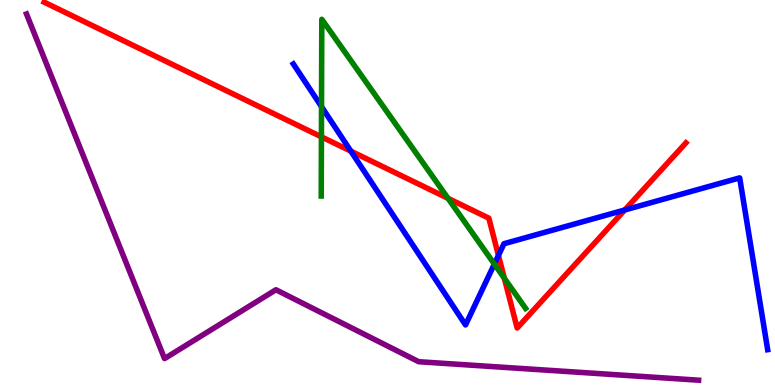[{'lines': ['blue', 'red'], 'intersections': [{'x': 4.53, 'y': 6.07}, {'x': 6.43, 'y': 3.37}, {'x': 8.06, 'y': 4.55}]}, {'lines': ['green', 'red'], 'intersections': [{'x': 4.15, 'y': 6.45}, {'x': 5.78, 'y': 4.85}, {'x': 6.51, 'y': 2.77}]}, {'lines': ['purple', 'red'], 'intersections': []}, {'lines': ['blue', 'green'], 'intersections': [{'x': 4.15, 'y': 7.23}, {'x': 6.38, 'y': 3.14}]}, {'lines': ['blue', 'purple'], 'intersections': []}, {'lines': ['green', 'purple'], 'intersections': []}]